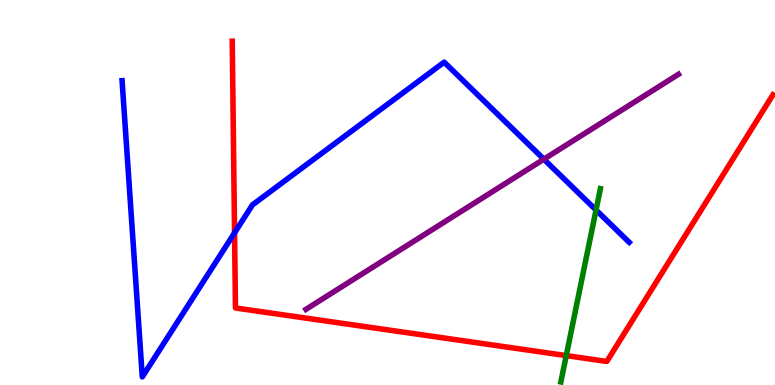[{'lines': ['blue', 'red'], 'intersections': [{'x': 3.03, 'y': 3.95}]}, {'lines': ['green', 'red'], 'intersections': [{'x': 7.31, 'y': 0.764}]}, {'lines': ['purple', 'red'], 'intersections': []}, {'lines': ['blue', 'green'], 'intersections': [{'x': 7.69, 'y': 4.55}]}, {'lines': ['blue', 'purple'], 'intersections': [{'x': 7.02, 'y': 5.86}]}, {'lines': ['green', 'purple'], 'intersections': []}]